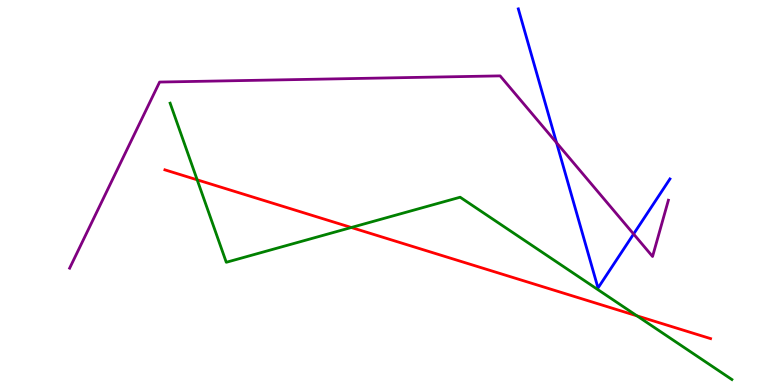[{'lines': ['blue', 'red'], 'intersections': []}, {'lines': ['green', 'red'], 'intersections': [{'x': 2.54, 'y': 5.33}, {'x': 4.53, 'y': 4.09}, {'x': 8.22, 'y': 1.8}]}, {'lines': ['purple', 'red'], 'intersections': []}, {'lines': ['blue', 'green'], 'intersections': []}, {'lines': ['blue', 'purple'], 'intersections': [{'x': 7.18, 'y': 6.29}, {'x': 8.18, 'y': 3.92}]}, {'lines': ['green', 'purple'], 'intersections': []}]